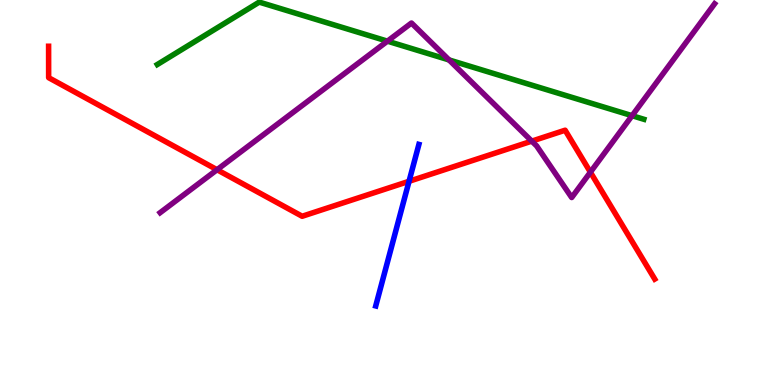[{'lines': ['blue', 'red'], 'intersections': [{'x': 5.28, 'y': 5.29}]}, {'lines': ['green', 'red'], 'intersections': []}, {'lines': ['purple', 'red'], 'intersections': [{'x': 2.8, 'y': 5.59}, {'x': 6.86, 'y': 6.33}, {'x': 7.62, 'y': 5.53}]}, {'lines': ['blue', 'green'], 'intersections': []}, {'lines': ['blue', 'purple'], 'intersections': []}, {'lines': ['green', 'purple'], 'intersections': [{'x': 5.0, 'y': 8.93}, {'x': 5.79, 'y': 8.44}, {'x': 8.16, 'y': 7.0}]}]